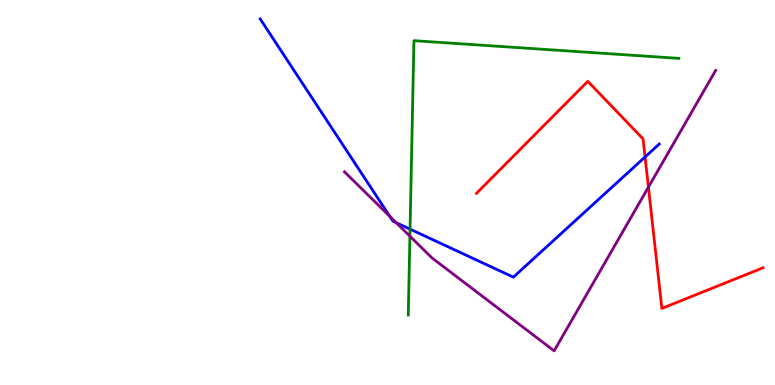[{'lines': ['blue', 'red'], 'intersections': [{'x': 8.32, 'y': 5.92}]}, {'lines': ['green', 'red'], 'intersections': []}, {'lines': ['purple', 'red'], 'intersections': [{'x': 8.37, 'y': 5.14}]}, {'lines': ['blue', 'green'], 'intersections': [{'x': 5.29, 'y': 4.05}]}, {'lines': ['blue', 'purple'], 'intersections': [{'x': 5.03, 'y': 4.38}, {'x': 5.11, 'y': 4.22}]}, {'lines': ['green', 'purple'], 'intersections': [{'x': 5.29, 'y': 3.87}]}]